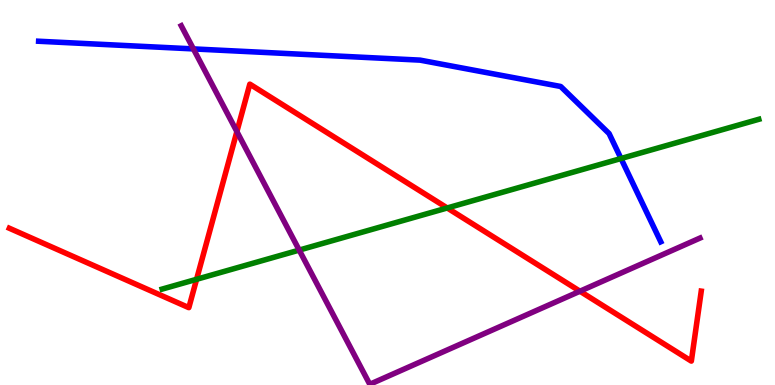[{'lines': ['blue', 'red'], 'intersections': []}, {'lines': ['green', 'red'], 'intersections': [{'x': 2.54, 'y': 2.75}, {'x': 5.77, 'y': 4.6}]}, {'lines': ['purple', 'red'], 'intersections': [{'x': 3.06, 'y': 6.58}, {'x': 7.48, 'y': 2.44}]}, {'lines': ['blue', 'green'], 'intersections': [{'x': 8.01, 'y': 5.88}]}, {'lines': ['blue', 'purple'], 'intersections': [{'x': 2.5, 'y': 8.73}]}, {'lines': ['green', 'purple'], 'intersections': [{'x': 3.86, 'y': 3.5}]}]